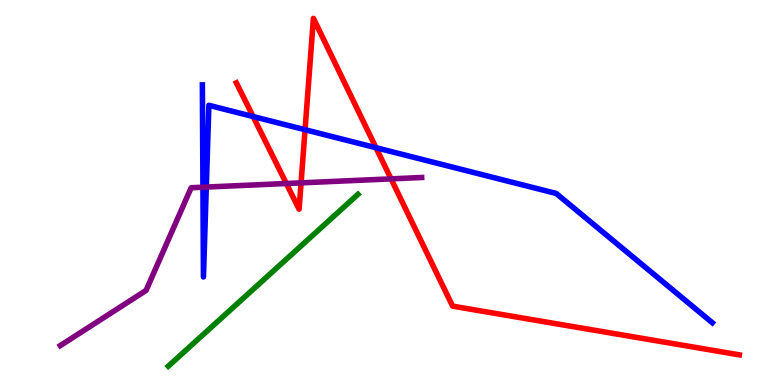[{'lines': ['blue', 'red'], 'intersections': [{'x': 3.27, 'y': 6.97}, {'x': 3.94, 'y': 6.63}, {'x': 4.85, 'y': 6.16}]}, {'lines': ['green', 'red'], 'intersections': []}, {'lines': ['purple', 'red'], 'intersections': [{'x': 3.69, 'y': 5.23}, {'x': 3.88, 'y': 5.25}, {'x': 5.05, 'y': 5.35}]}, {'lines': ['blue', 'green'], 'intersections': []}, {'lines': ['blue', 'purple'], 'intersections': [{'x': 2.62, 'y': 5.14}, {'x': 2.66, 'y': 5.14}]}, {'lines': ['green', 'purple'], 'intersections': []}]